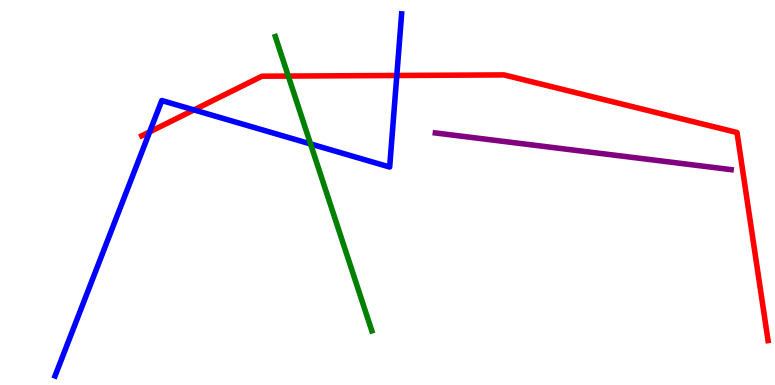[{'lines': ['blue', 'red'], 'intersections': [{'x': 1.93, 'y': 6.57}, {'x': 2.5, 'y': 7.14}, {'x': 5.12, 'y': 8.04}]}, {'lines': ['green', 'red'], 'intersections': [{'x': 3.72, 'y': 8.02}]}, {'lines': ['purple', 'red'], 'intersections': []}, {'lines': ['blue', 'green'], 'intersections': [{'x': 4.01, 'y': 6.26}]}, {'lines': ['blue', 'purple'], 'intersections': []}, {'lines': ['green', 'purple'], 'intersections': []}]